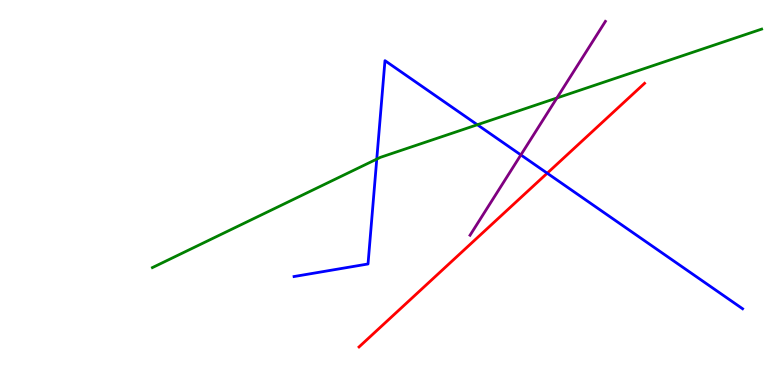[{'lines': ['blue', 'red'], 'intersections': [{'x': 7.06, 'y': 5.5}]}, {'lines': ['green', 'red'], 'intersections': []}, {'lines': ['purple', 'red'], 'intersections': []}, {'lines': ['blue', 'green'], 'intersections': [{'x': 4.86, 'y': 5.87}, {'x': 6.16, 'y': 6.76}]}, {'lines': ['blue', 'purple'], 'intersections': [{'x': 6.72, 'y': 5.98}]}, {'lines': ['green', 'purple'], 'intersections': [{'x': 7.19, 'y': 7.46}]}]